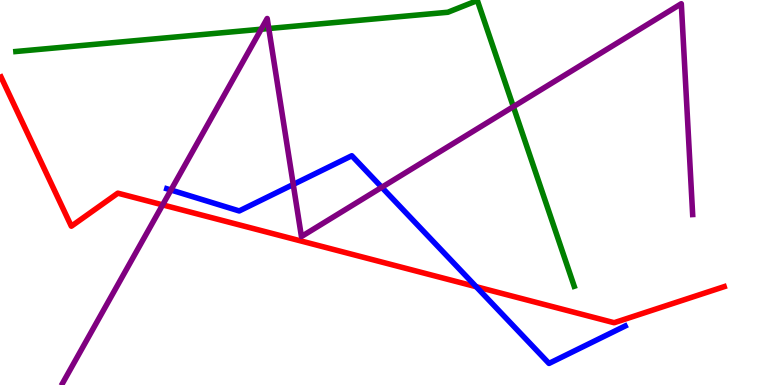[{'lines': ['blue', 'red'], 'intersections': [{'x': 6.14, 'y': 2.55}]}, {'lines': ['green', 'red'], 'intersections': []}, {'lines': ['purple', 'red'], 'intersections': [{'x': 2.1, 'y': 4.68}]}, {'lines': ['blue', 'green'], 'intersections': []}, {'lines': ['blue', 'purple'], 'intersections': [{'x': 2.21, 'y': 5.06}, {'x': 3.78, 'y': 5.21}, {'x': 4.93, 'y': 5.14}]}, {'lines': ['green', 'purple'], 'intersections': [{'x': 3.37, 'y': 9.24}, {'x': 3.47, 'y': 9.26}, {'x': 6.62, 'y': 7.23}]}]